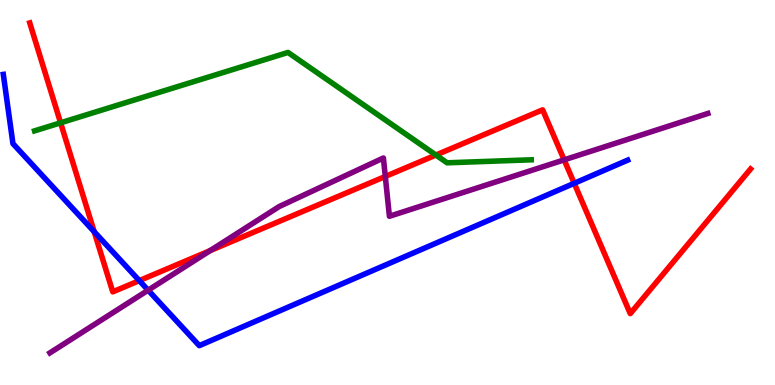[{'lines': ['blue', 'red'], 'intersections': [{'x': 1.22, 'y': 3.98}, {'x': 1.8, 'y': 2.71}, {'x': 7.41, 'y': 5.24}]}, {'lines': ['green', 'red'], 'intersections': [{'x': 0.782, 'y': 6.81}, {'x': 5.62, 'y': 5.97}]}, {'lines': ['purple', 'red'], 'intersections': [{'x': 2.71, 'y': 3.49}, {'x': 4.97, 'y': 5.42}, {'x': 7.28, 'y': 5.85}]}, {'lines': ['blue', 'green'], 'intersections': []}, {'lines': ['blue', 'purple'], 'intersections': [{'x': 1.91, 'y': 2.46}]}, {'lines': ['green', 'purple'], 'intersections': []}]